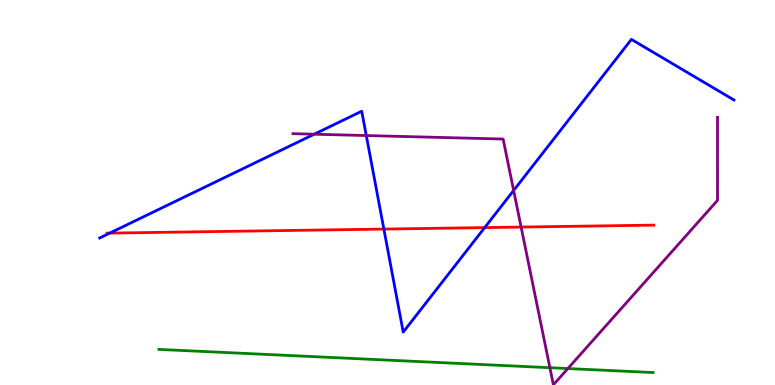[{'lines': ['blue', 'red'], 'intersections': [{'x': 1.42, 'y': 3.95}, {'x': 4.95, 'y': 4.05}, {'x': 6.25, 'y': 4.09}]}, {'lines': ['green', 'red'], 'intersections': []}, {'lines': ['purple', 'red'], 'intersections': [{'x': 6.72, 'y': 4.1}]}, {'lines': ['blue', 'green'], 'intersections': []}, {'lines': ['blue', 'purple'], 'intersections': [{'x': 4.05, 'y': 6.51}, {'x': 4.73, 'y': 6.48}, {'x': 6.63, 'y': 5.05}]}, {'lines': ['green', 'purple'], 'intersections': [{'x': 7.1, 'y': 0.449}, {'x': 7.33, 'y': 0.427}]}]